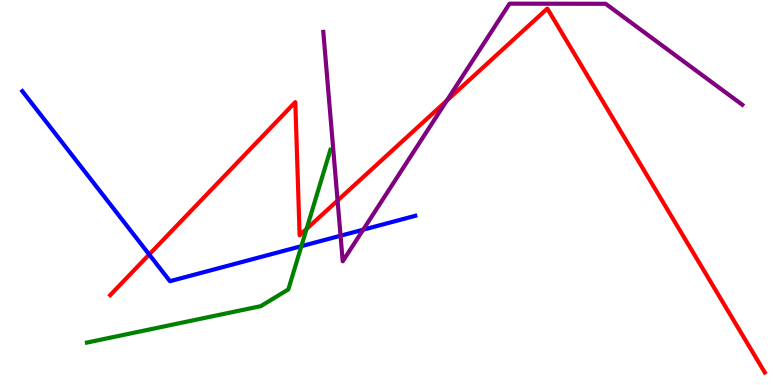[{'lines': ['blue', 'red'], 'intersections': [{'x': 1.93, 'y': 3.39}]}, {'lines': ['green', 'red'], 'intersections': [{'x': 3.96, 'y': 4.05}]}, {'lines': ['purple', 'red'], 'intersections': [{'x': 4.36, 'y': 4.79}, {'x': 5.76, 'y': 7.39}]}, {'lines': ['blue', 'green'], 'intersections': [{'x': 3.89, 'y': 3.61}]}, {'lines': ['blue', 'purple'], 'intersections': [{'x': 4.39, 'y': 3.88}, {'x': 4.69, 'y': 4.03}]}, {'lines': ['green', 'purple'], 'intersections': []}]